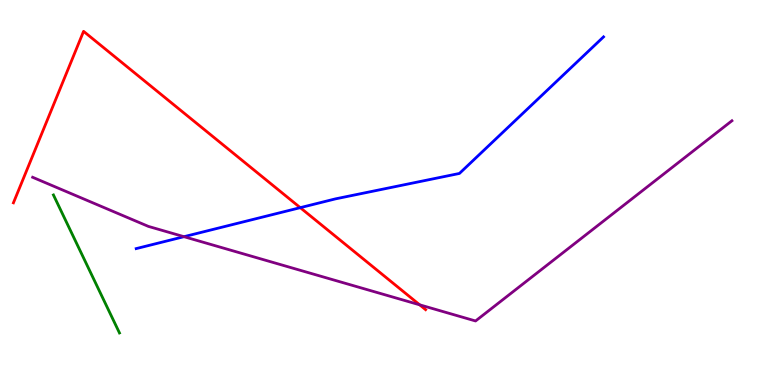[{'lines': ['blue', 'red'], 'intersections': [{'x': 3.87, 'y': 4.61}]}, {'lines': ['green', 'red'], 'intersections': []}, {'lines': ['purple', 'red'], 'intersections': [{'x': 5.41, 'y': 2.08}]}, {'lines': ['blue', 'green'], 'intersections': []}, {'lines': ['blue', 'purple'], 'intersections': [{'x': 2.37, 'y': 3.85}]}, {'lines': ['green', 'purple'], 'intersections': []}]